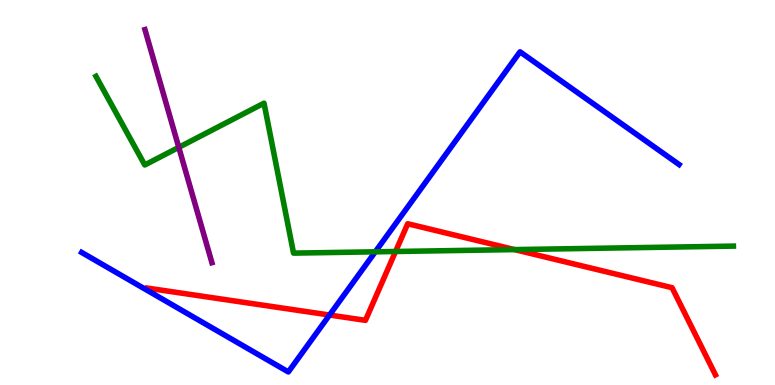[{'lines': ['blue', 'red'], 'intersections': [{'x': 4.25, 'y': 1.82}]}, {'lines': ['green', 'red'], 'intersections': [{'x': 5.1, 'y': 3.47}, {'x': 6.64, 'y': 3.52}]}, {'lines': ['purple', 'red'], 'intersections': []}, {'lines': ['blue', 'green'], 'intersections': [{'x': 4.84, 'y': 3.46}]}, {'lines': ['blue', 'purple'], 'intersections': []}, {'lines': ['green', 'purple'], 'intersections': [{'x': 2.31, 'y': 6.17}]}]